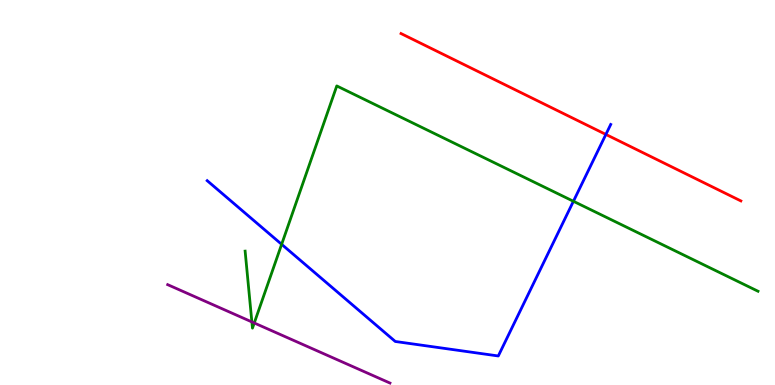[{'lines': ['blue', 'red'], 'intersections': [{'x': 7.82, 'y': 6.51}]}, {'lines': ['green', 'red'], 'intersections': []}, {'lines': ['purple', 'red'], 'intersections': []}, {'lines': ['blue', 'green'], 'intersections': [{'x': 3.63, 'y': 3.65}, {'x': 7.4, 'y': 4.77}]}, {'lines': ['blue', 'purple'], 'intersections': []}, {'lines': ['green', 'purple'], 'intersections': [{'x': 3.25, 'y': 1.64}, {'x': 3.28, 'y': 1.61}]}]